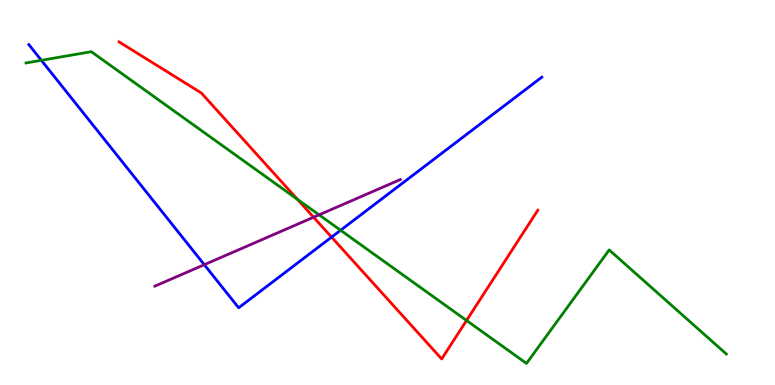[{'lines': ['blue', 'red'], 'intersections': [{'x': 4.28, 'y': 3.84}]}, {'lines': ['green', 'red'], 'intersections': [{'x': 3.84, 'y': 4.82}, {'x': 6.02, 'y': 1.68}]}, {'lines': ['purple', 'red'], 'intersections': [{'x': 4.05, 'y': 4.36}]}, {'lines': ['blue', 'green'], 'intersections': [{'x': 0.534, 'y': 8.43}, {'x': 4.39, 'y': 4.02}]}, {'lines': ['blue', 'purple'], 'intersections': [{'x': 2.64, 'y': 3.12}]}, {'lines': ['green', 'purple'], 'intersections': [{'x': 4.12, 'y': 4.42}]}]